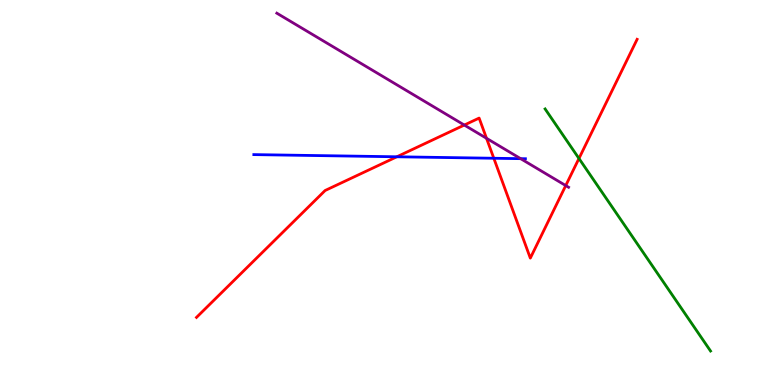[{'lines': ['blue', 'red'], 'intersections': [{'x': 5.12, 'y': 5.93}, {'x': 6.37, 'y': 5.89}]}, {'lines': ['green', 'red'], 'intersections': [{'x': 7.47, 'y': 5.88}]}, {'lines': ['purple', 'red'], 'intersections': [{'x': 5.99, 'y': 6.75}, {'x': 6.28, 'y': 6.41}, {'x': 7.3, 'y': 5.18}]}, {'lines': ['blue', 'green'], 'intersections': []}, {'lines': ['blue', 'purple'], 'intersections': [{'x': 6.72, 'y': 5.88}]}, {'lines': ['green', 'purple'], 'intersections': []}]